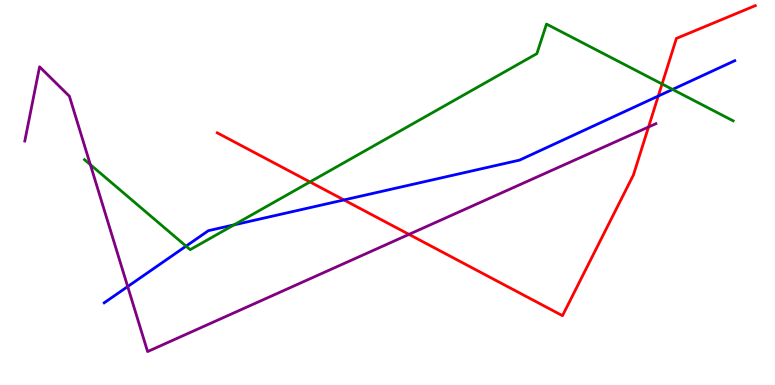[{'lines': ['blue', 'red'], 'intersections': [{'x': 4.44, 'y': 4.81}, {'x': 8.49, 'y': 7.51}]}, {'lines': ['green', 'red'], 'intersections': [{'x': 4.0, 'y': 5.27}, {'x': 8.54, 'y': 7.82}]}, {'lines': ['purple', 'red'], 'intersections': [{'x': 5.28, 'y': 3.91}, {'x': 8.37, 'y': 6.7}]}, {'lines': ['blue', 'green'], 'intersections': [{'x': 2.4, 'y': 3.61}, {'x': 3.02, 'y': 4.16}, {'x': 8.68, 'y': 7.68}]}, {'lines': ['blue', 'purple'], 'intersections': [{'x': 1.65, 'y': 2.56}]}, {'lines': ['green', 'purple'], 'intersections': [{'x': 1.17, 'y': 5.72}]}]